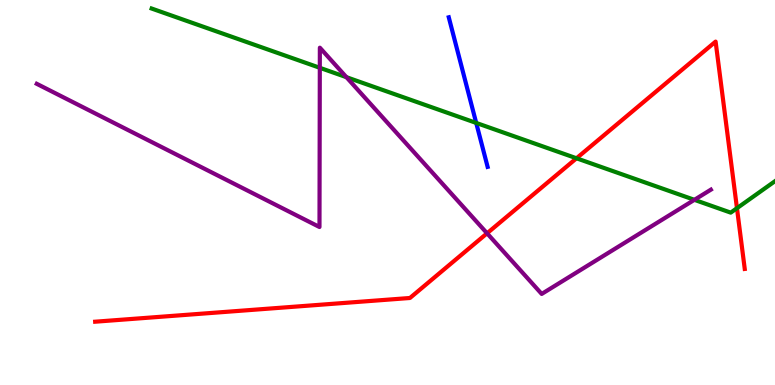[{'lines': ['blue', 'red'], 'intersections': []}, {'lines': ['green', 'red'], 'intersections': [{'x': 7.44, 'y': 5.89}, {'x': 9.51, 'y': 4.59}]}, {'lines': ['purple', 'red'], 'intersections': [{'x': 6.28, 'y': 3.94}]}, {'lines': ['blue', 'green'], 'intersections': [{'x': 6.14, 'y': 6.81}]}, {'lines': ['blue', 'purple'], 'intersections': []}, {'lines': ['green', 'purple'], 'intersections': [{'x': 4.13, 'y': 8.24}, {'x': 4.47, 'y': 8.0}, {'x': 8.96, 'y': 4.81}]}]